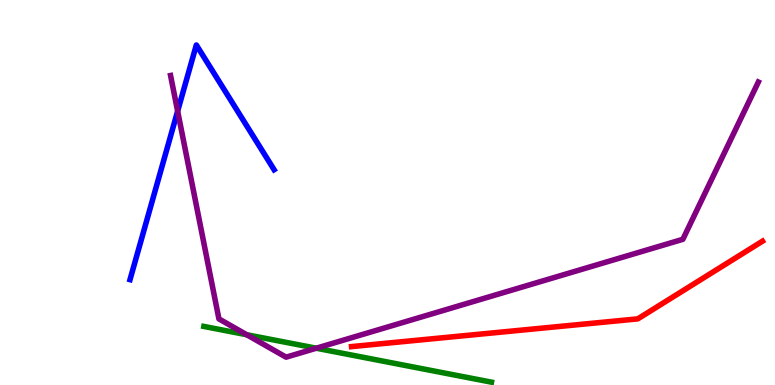[{'lines': ['blue', 'red'], 'intersections': []}, {'lines': ['green', 'red'], 'intersections': []}, {'lines': ['purple', 'red'], 'intersections': []}, {'lines': ['blue', 'green'], 'intersections': []}, {'lines': ['blue', 'purple'], 'intersections': [{'x': 2.29, 'y': 7.11}]}, {'lines': ['green', 'purple'], 'intersections': [{'x': 3.18, 'y': 1.31}, {'x': 4.08, 'y': 0.956}]}]